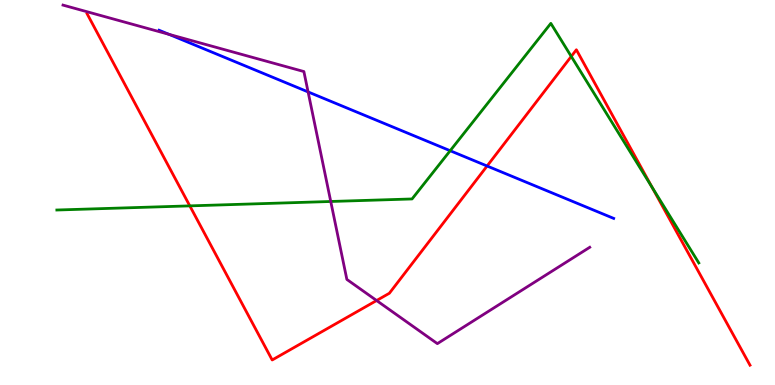[{'lines': ['blue', 'red'], 'intersections': [{'x': 6.29, 'y': 5.69}]}, {'lines': ['green', 'red'], 'intersections': [{'x': 2.45, 'y': 4.65}, {'x': 7.37, 'y': 8.53}, {'x': 8.41, 'y': 5.14}]}, {'lines': ['purple', 'red'], 'intersections': [{'x': 4.86, 'y': 2.19}]}, {'lines': ['blue', 'green'], 'intersections': [{'x': 5.81, 'y': 6.09}]}, {'lines': ['blue', 'purple'], 'intersections': [{'x': 2.18, 'y': 9.11}, {'x': 3.98, 'y': 7.61}]}, {'lines': ['green', 'purple'], 'intersections': [{'x': 4.27, 'y': 4.77}]}]